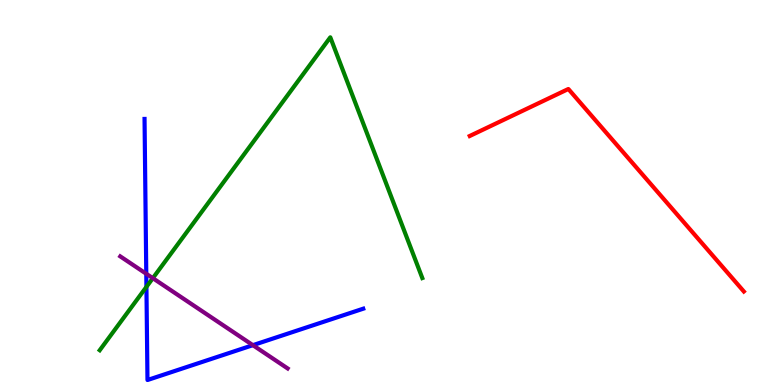[{'lines': ['blue', 'red'], 'intersections': []}, {'lines': ['green', 'red'], 'intersections': []}, {'lines': ['purple', 'red'], 'intersections': []}, {'lines': ['blue', 'green'], 'intersections': [{'x': 1.89, 'y': 2.55}]}, {'lines': ['blue', 'purple'], 'intersections': [{'x': 1.89, 'y': 2.89}, {'x': 3.26, 'y': 1.03}]}, {'lines': ['green', 'purple'], 'intersections': [{'x': 1.97, 'y': 2.77}]}]